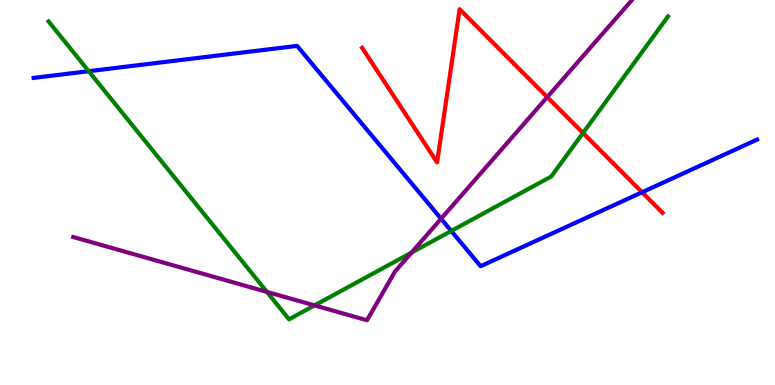[{'lines': ['blue', 'red'], 'intersections': [{'x': 8.29, 'y': 5.01}]}, {'lines': ['green', 'red'], 'intersections': [{'x': 7.52, 'y': 6.55}]}, {'lines': ['purple', 'red'], 'intersections': [{'x': 7.06, 'y': 7.48}]}, {'lines': ['blue', 'green'], 'intersections': [{'x': 1.14, 'y': 8.15}, {'x': 5.82, 'y': 4.0}]}, {'lines': ['blue', 'purple'], 'intersections': [{'x': 5.69, 'y': 4.32}]}, {'lines': ['green', 'purple'], 'intersections': [{'x': 3.44, 'y': 2.42}, {'x': 4.06, 'y': 2.07}, {'x': 5.31, 'y': 3.44}]}]